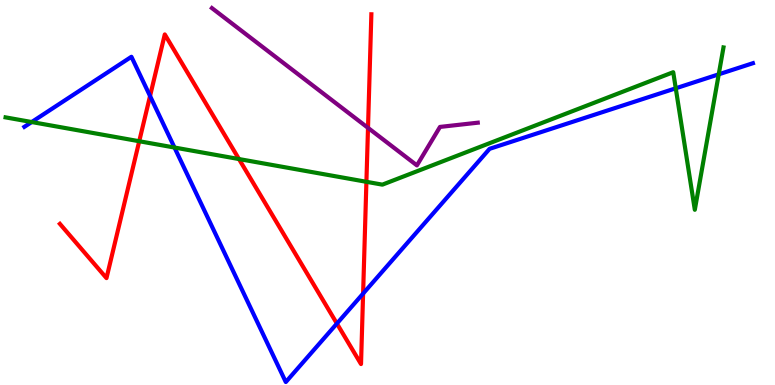[{'lines': ['blue', 'red'], 'intersections': [{'x': 1.94, 'y': 7.51}, {'x': 4.35, 'y': 1.6}, {'x': 4.69, 'y': 2.37}]}, {'lines': ['green', 'red'], 'intersections': [{'x': 1.8, 'y': 6.33}, {'x': 3.08, 'y': 5.87}, {'x': 4.73, 'y': 5.28}]}, {'lines': ['purple', 'red'], 'intersections': [{'x': 4.75, 'y': 6.68}]}, {'lines': ['blue', 'green'], 'intersections': [{'x': 0.409, 'y': 6.83}, {'x': 2.25, 'y': 6.17}, {'x': 8.72, 'y': 7.71}, {'x': 9.27, 'y': 8.07}]}, {'lines': ['blue', 'purple'], 'intersections': []}, {'lines': ['green', 'purple'], 'intersections': []}]